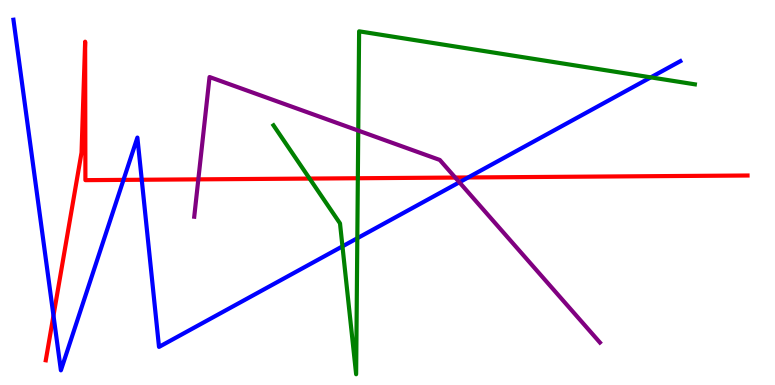[{'lines': ['blue', 'red'], 'intersections': [{'x': 0.69, 'y': 1.8}, {'x': 1.59, 'y': 5.33}, {'x': 1.83, 'y': 5.33}, {'x': 6.04, 'y': 5.39}]}, {'lines': ['green', 'red'], 'intersections': [{'x': 3.99, 'y': 5.36}, {'x': 4.62, 'y': 5.37}]}, {'lines': ['purple', 'red'], 'intersections': [{'x': 2.56, 'y': 5.34}, {'x': 5.87, 'y': 5.39}]}, {'lines': ['blue', 'green'], 'intersections': [{'x': 4.42, 'y': 3.6}, {'x': 4.61, 'y': 3.81}, {'x': 8.4, 'y': 7.99}]}, {'lines': ['blue', 'purple'], 'intersections': [{'x': 5.93, 'y': 5.27}]}, {'lines': ['green', 'purple'], 'intersections': [{'x': 4.62, 'y': 6.61}]}]